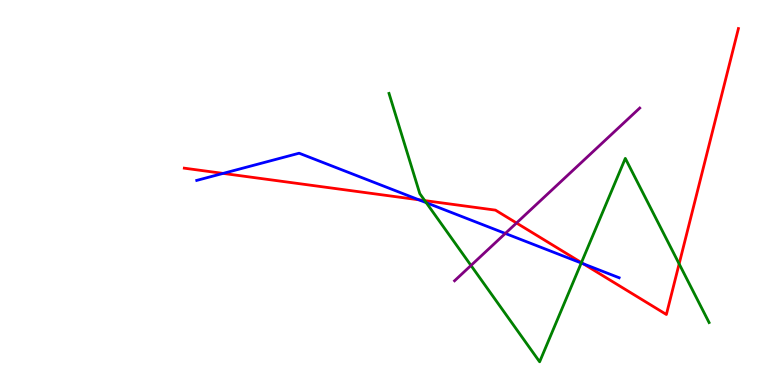[{'lines': ['blue', 'red'], 'intersections': [{'x': 2.88, 'y': 5.5}, {'x': 5.4, 'y': 4.81}, {'x': 7.53, 'y': 3.15}]}, {'lines': ['green', 'red'], 'intersections': [{'x': 5.48, 'y': 4.79}, {'x': 7.5, 'y': 3.18}, {'x': 8.76, 'y': 3.15}]}, {'lines': ['purple', 'red'], 'intersections': [{'x': 6.66, 'y': 4.21}]}, {'lines': ['blue', 'green'], 'intersections': [{'x': 5.5, 'y': 4.74}, {'x': 7.5, 'y': 3.17}]}, {'lines': ['blue', 'purple'], 'intersections': [{'x': 6.52, 'y': 3.94}]}, {'lines': ['green', 'purple'], 'intersections': [{'x': 6.08, 'y': 3.1}]}]